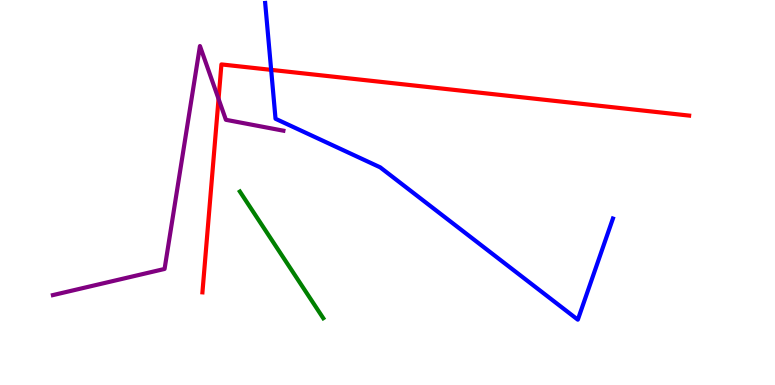[{'lines': ['blue', 'red'], 'intersections': [{'x': 3.5, 'y': 8.19}]}, {'lines': ['green', 'red'], 'intersections': []}, {'lines': ['purple', 'red'], 'intersections': [{'x': 2.82, 'y': 7.43}]}, {'lines': ['blue', 'green'], 'intersections': []}, {'lines': ['blue', 'purple'], 'intersections': []}, {'lines': ['green', 'purple'], 'intersections': []}]